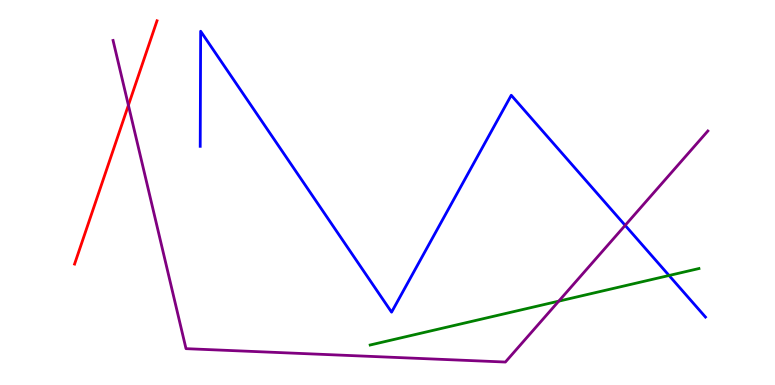[{'lines': ['blue', 'red'], 'intersections': []}, {'lines': ['green', 'red'], 'intersections': []}, {'lines': ['purple', 'red'], 'intersections': [{'x': 1.66, 'y': 7.27}]}, {'lines': ['blue', 'green'], 'intersections': [{'x': 8.63, 'y': 2.84}]}, {'lines': ['blue', 'purple'], 'intersections': [{'x': 8.07, 'y': 4.15}]}, {'lines': ['green', 'purple'], 'intersections': [{'x': 7.21, 'y': 2.18}]}]